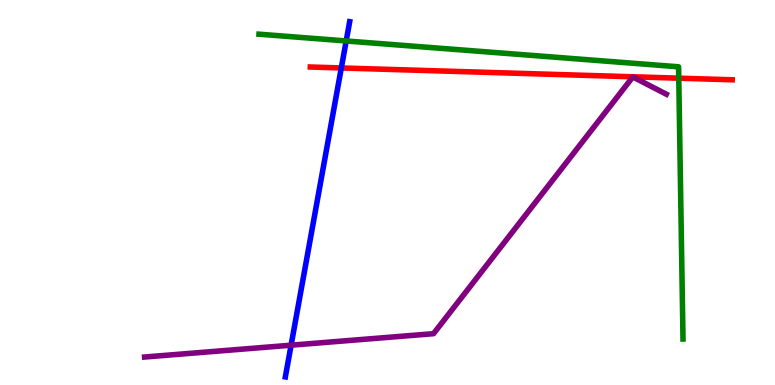[{'lines': ['blue', 'red'], 'intersections': [{'x': 4.4, 'y': 8.24}]}, {'lines': ['green', 'red'], 'intersections': [{'x': 8.76, 'y': 7.97}]}, {'lines': ['purple', 'red'], 'intersections': []}, {'lines': ['blue', 'green'], 'intersections': [{'x': 4.47, 'y': 8.94}]}, {'lines': ['blue', 'purple'], 'intersections': [{'x': 3.76, 'y': 1.03}]}, {'lines': ['green', 'purple'], 'intersections': []}]